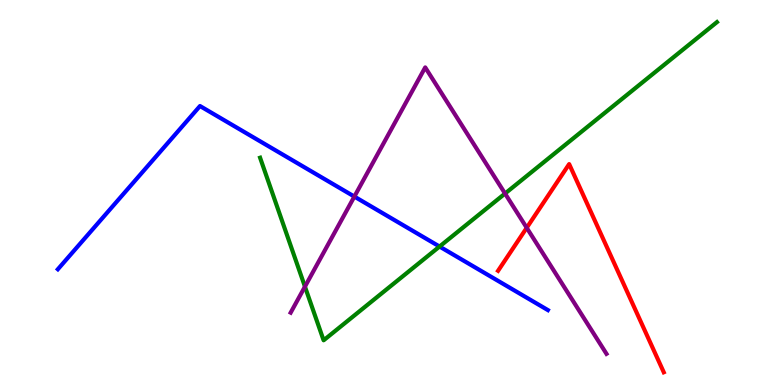[{'lines': ['blue', 'red'], 'intersections': []}, {'lines': ['green', 'red'], 'intersections': []}, {'lines': ['purple', 'red'], 'intersections': [{'x': 6.8, 'y': 4.08}]}, {'lines': ['blue', 'green'], 'intersections': [{'x': 5.67, 'y': 3.6}]}, {'lines': ['blue', 'purple'], 'intersections': [{'x': 4.57, 'y': 4.89}]}, {'lines': ['green', 'purple'], 'intersections': [{'x': 3.93, 'y': 2.55}, {'x': 6.52, 'y': 4.97}]}]